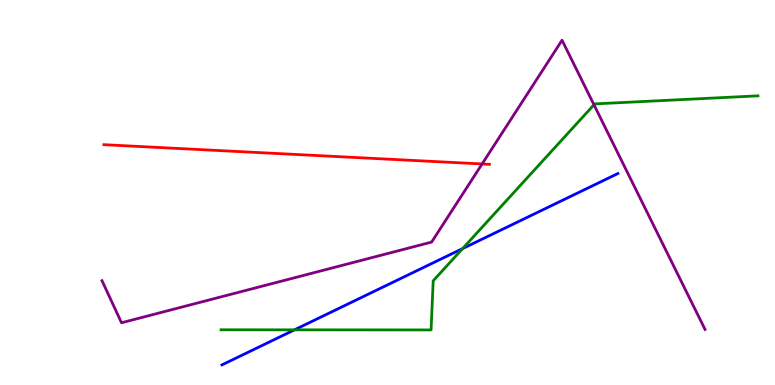[{'lines': ['blue', 'red'], 'intersections': []}, {'lines': ['green', 'red'], 'intersections': []}, {'lines': ['purple', 'red'], 'intersections': [{'x': 6.22, 'y': 5.74}]}, {'lines': ['blue', 'green'], 'intersections': [{'x': 3.8, 'y': 1.43}, {'x': 5.97, 'y': 3.54}]}, {'lines': ['blue', 'purple'], 'intersections': []}, {'lines': ['green', 'purple'], 'intersections': [{'x': 7.66, 'y': 7.28}]}]